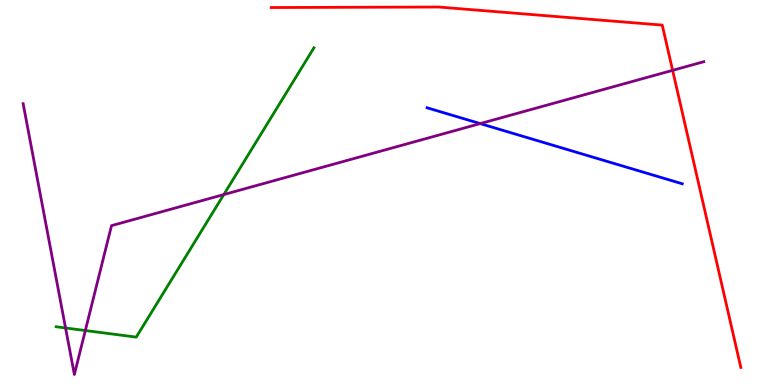[{'lines': ['blue', 'red'], 'intersections': []}, {'lines': ['green', 'red'], 'intersections': []}, {'lines': ['purple', 'red'], 'intersections': [{'x': 8.68, 'y': 8.17}]}, {'lines': ['blue', 'green'], 'intersections': []}, {'lines': ['blue', 'purple'], 'intersections': [{'x': 6.2, 'y': 6.79}]}, {'lines': ['green', 'purple'], 'intersections': [{'x': 0.846, 'y': 1.48}, {'x': 1.1, 'y': 1.41}, {'x': 2.89, 'y': 4.95}]}]